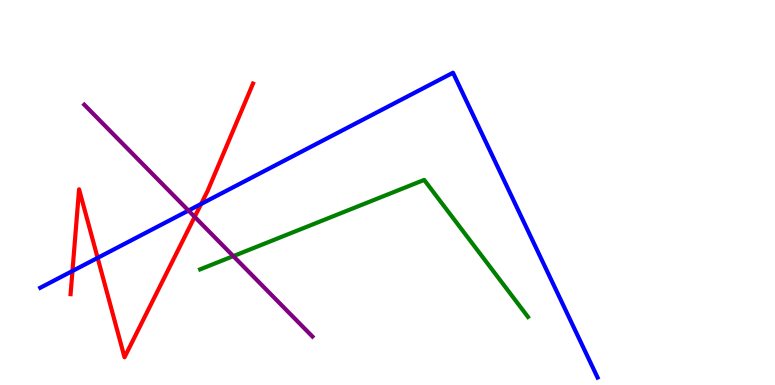[{'lines': ['blue', 'red'], 'intersections': [{'x': 0.935, 'y': 2.96}, {'x': 1.26, 'y': 3.3}, {'x': 2.6, 'y': 4.7}]}, {'lines': ['green', 'red'], 'intersections': []}, {'lines': ['purple', 'red'], 'intersections': [{'x': 2.51, 'y': 4.37}]}, {'lines': ['blue', 'green'], 'intersections': []}, {'lines': ['blue', 'purple'], 'intersections': [{'x': 2.43, 'y': 4.53}]}, {'lines': ['green', 'purple'], 'intersections': [{'x': 3.01, 'y': 3.35}]}]